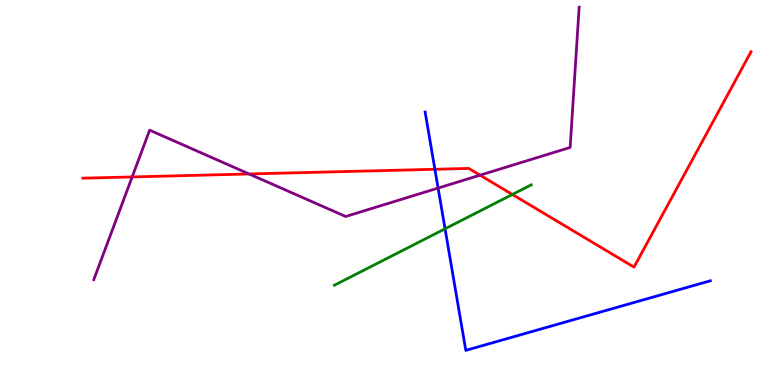[{'lines': ['blue', 'red'], 'intersections': [{'x': 5.61, 'y': 5.6}]}, {'lines': ['green', 'red'], 'intersections': [{'x': 6.61, 'y': 4.95}]}, {'lines': ['purple', 'red'], 'intersections': [{'x': 1.71, 'y': 5.4}, {'x': 3.21, 'y': 5.48}, {'x': 6.19, 'y': 5.45}]}, {'lines': ['blue', 'green'], 'intersections': [{'x': 5.74, 'y': 4.06}]}, {'lines': ['blue', 'purple'], 'intersections': [{'x': 5.65, 'y': 5.12}]}, {'lines': ['green', 'purple'], 'intersections': []}]